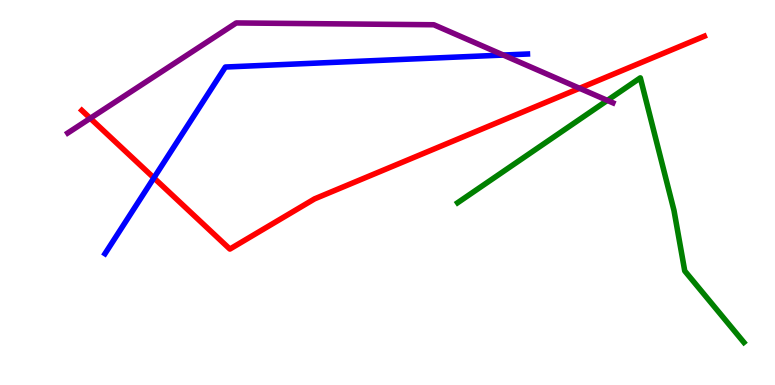[{'lines': ['blue', 'red'], 'intersections': [{'x': 1.99, 'y': 5.38}]}, {'lines': ['green', 'red'], 'intersections': []}, {'lines': ['purple', 'red'], 'intersections': [{'x': 1.16, 'y': 6.93}, {'x': 7.48, 'y': 7.71}]}, {'lines': ['blue', 'green'], 'intersections': []}, {'lines': ['blue', 'purple'], 'intersections': [{'x': 6.49, 'y': 8.57}]}, {'lines': ['green', 'purple'], 'intersections': [{'x': 7.84, 'y': 7.39}]}]